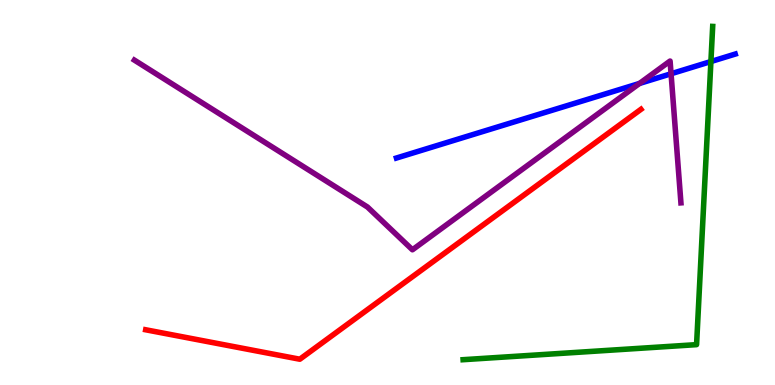[{'lines': ['blue', 'red'], 'intersections': []}, {'lines': ['green', 'red'], 'intersections': []}, {'lines': ['purple', 'red'], 'intersections': []}, {'lines': ['blue', 'green'], 'intersections': [{'x': 9.17, 'y': 8.4}]}, {'lines': ['blue', 'purple'], 'intersections': [{'x': 8.25, 'y': 7.83}, {'x': 8.66, 'y': 8.08}]}, {'lines': ['green', 'purple'], 'intersections': []}]